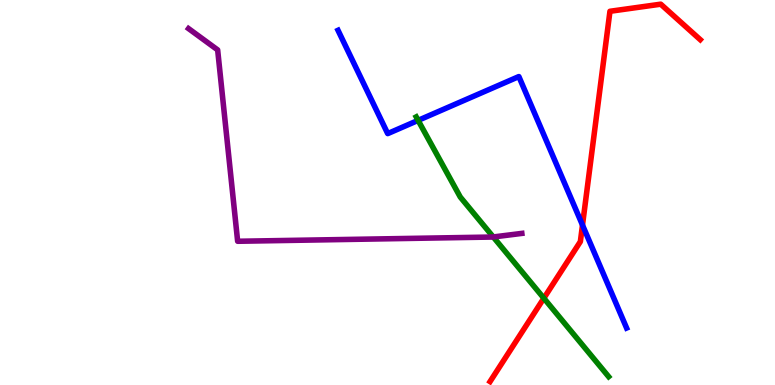[{'lines': ['blue', 'red'], 'intersections': [{'x': 7.52, 'y': 4.15}]}, {'lines': ['green', 'red'], 'intersections': [{'x': 7.02, 'y': 2.25}]}, {'lines': ['purple', 'red'], 'intersections': []}, {'lines': ['blue', 'green'], 'intersections': [{'x': 5.4, 'y': 6.87}]}, {'lines': ['blue', 'purple'], 'intersections': []}, {'lines': ['green', 'purple'], 'intersections': [{'x': 6.36, 'y': 3.84}]}]